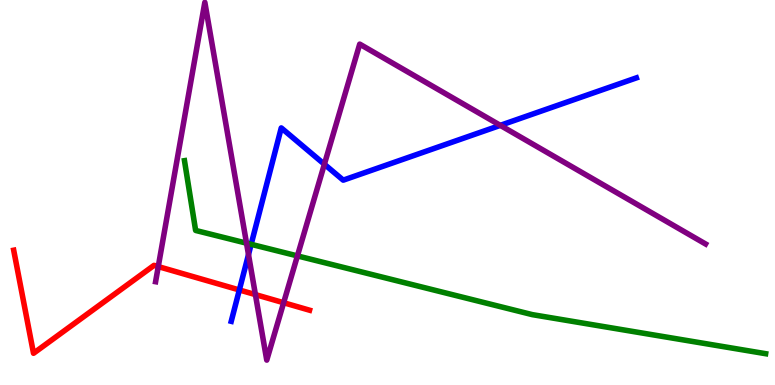[{'lines': ['blue', 'red'], 'intersections': [{'x': 3.09, 'y': 2.47}]}, {'lines': ['green', 'red'], 'intersections': []}, {'lines': ['purple', 'red'], 'intersections': [{'x': 2.04, 'y': 3.08}, {'x': 3.3, 'y': 2.35}, {'x': 3.66, 'y': 2.14}]}, {'lines': ['blue', 'green'], 'intersections': [{'x': 3.24, 'y': 3.65}]}, {'lines': ['blue', 'purple'], 'intersections': [{'x': 3.21, 'y': 3.39}, {'x': 4.19, 'y': 5.73}, {'x': 6.46, 'y': 6.74}]}, {'lines': ['green', 'purple'], 'intersections': [{'x': 3.18, 'y': 3.68}, {'x': 3.84, 'y': 3.35}]}]